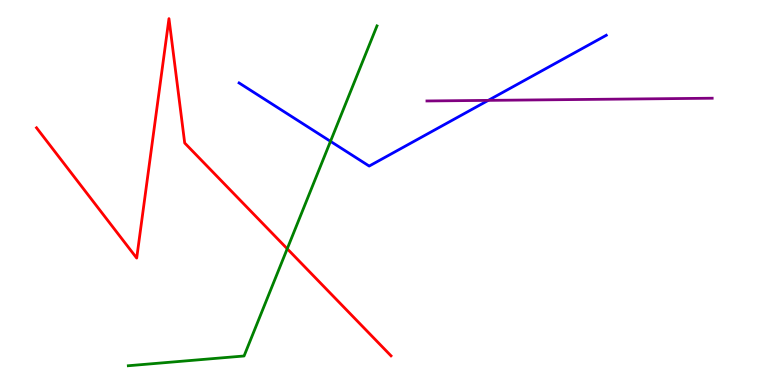[{'lines': ['blue', 'red'], 'intersections': []}, {'lines': ['green', 'red'], 'intersections': [{'x': 3.71, 'y': 3.54}]}, {'lines': ['purple', 'red'], 'intersections': []}, {'lines': ['blue', 'green'], 'intersections': [{'x': 4.26, 'y': 6.33}]}, {'lines': ['blue', 'purple'], 'intersections': [{'x': 6.3, 'y': 7.39}]}, {'lines': ['green', 'purple'], 'intersections': []}]